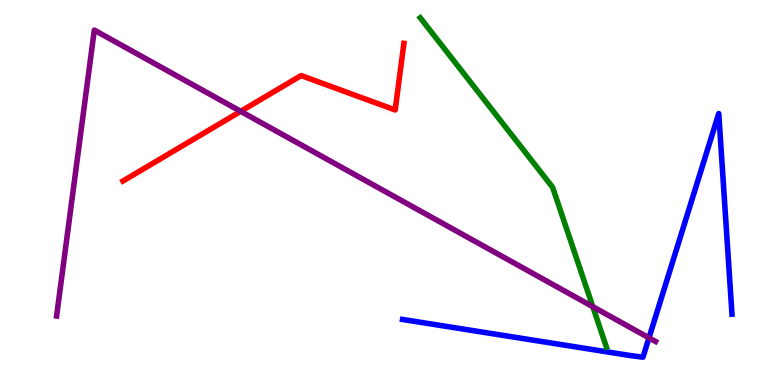[{'lines': ['blue', 'red'], 'intersections': []}, {'lines': ['green', 'red'], 'intersections': []}, {'lines': ['purple', 'red'], 'intersections': [{'x': 3.11, 'y': 7.11}]}, {'lines': ['blue', 'green'], 'intersections': []}, {'lines': ['blue', 'purple'], 'intersections': [{'x': 8.37, 'y': 1.22}]}, {'lines': ['green', 'purple'], 'intersections': [{'x': 7.65, 'y': 2.03}]}]